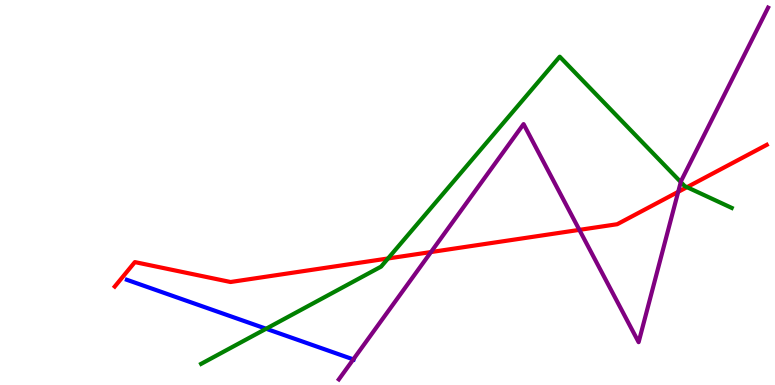[{'lines': ['blue', 'red'], 'intersections': []}, {'lines': ['green', 'red'], 'intersections': [{'x': 5.01, 'y': 3.29}, {'x': 8.86, 'y': 5.14}]}, {'lines': ['purple', 'red'], 'intersections': [{'x': 5.56, 'y': 3.45}, {'x': 7.48, 'y': 4.03}, {'x': 8.75, 'y': 5.02}]}, {'lines': ['blue', 'green'], 'intersections': [{'x': 3.43, 'y': 1.46}]}, {'lines': ['blue', 'purple'], 'intersections': [{'x': 4.56, 'y': 0.665}]}, {'lines': ['green', 'purple'], 'intersections': [{'x': 8.78, 'y': 5.27}]}]